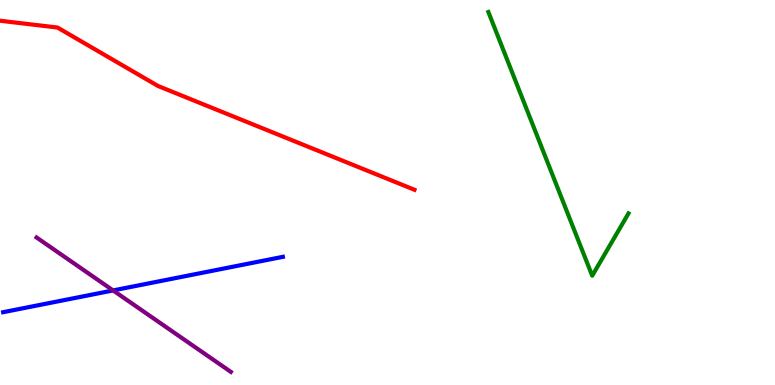[{'lines': ['blue', 'red'], 'intersections': []}, {'lines': ['green', 'red'], 'intersections': []}, {'lines': ['purple', 'red'], 'intersections': []}, {'lines': ['blue', 'green'], 'intersections': []}, {'lines': ['blue', 'purple'], 'intersections': [{'x': 1.46, 'y': 2.46}]}, {'lines': ['green', 'purple'], 'intersections': []}]